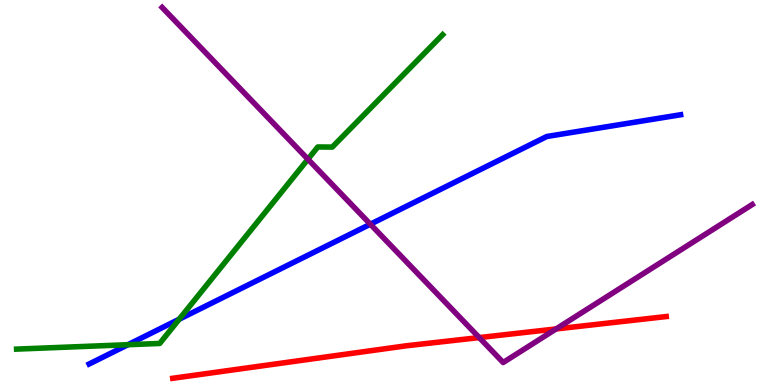[{'lines': ['blue', 'red'], 'intersections': []}, {'lines': ['green', 'red'], 'intersections': []}, {'lines': ['purple', 'red'], 'intersections': [{'x': 6.18, 'y': 1.23}, {'x': 7.18, 'y': 1.46}]}, {'lines': ['blue', 'green'], 'intersections': [{'x': 1.65, 'y': 1.05}, {'x': 2.31, 'y': 1.71}]}, {'lines': ['blue', 'purple'], 'intersections': [{'x': 4.78, 'y': 4.18}]}, {'lines': ['green', 'purple'], 'intersections': [{'x': 3.97, 'y': 5.86}]}]